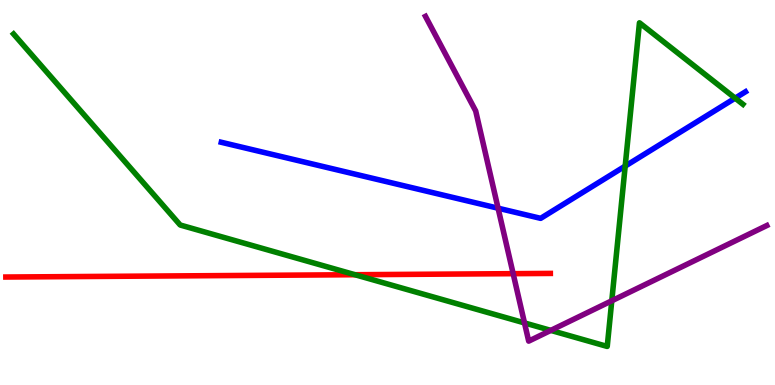[{'lines': ['blue', 'red'], 'intersections': []}, {'lines': ['green', 'red'], 'intersections': [{'x': 4.58, 'y': 2.86}]}, {'lines': ['purple', 'red'], 'intersections': [{'x': 6.62, 'y': 2.89}]}, {'lines': ['blue', 'green'], 'intersections': [{'x': 8.07, 'y': 5.69}, {'x': 9.49, 'y': 7.45}]}, {'lines': ['blue', 'purple'], 'intersections': [{'x': 6.43, 'y': 4.59}]}, {'lines': ['green', 'purple'], 'intersections': [{'x': 6.77, 'y': 1.61}, {'x': 7.11, 'y': 1.42}, {'x': 7.89, 'y': 2.19}]}]